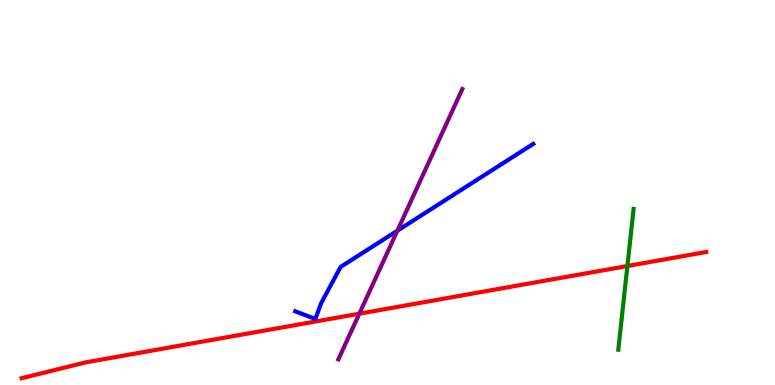[{'lines': ['blue', 'red'], 'intersections': []}, {'lines': ['green', 'red'], 'intersections': [{'x': 8.1, 'y': 3.09}]}, {'lines': ['purple', 'red'], 'intersections': [{'x': 4.64, 'y': 1.85}]}, {'lines': ['blue', 'green'], 'intersections': []}, {'lines': ['blue', 'purple'], 'intersections': [{'x': 5.13, 'y': 4.01}]}, {'lines': ['green', 'purple'], 'intersections': []}]